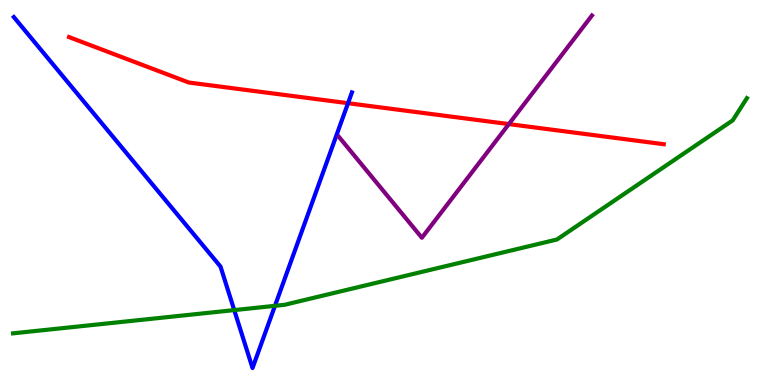[{'lines': ['blue', 'red'], 'intersections': [{'x': 4.49, 'y': 7.32}]}, {'lines': ['green', 'red'], 'intersections': []}, {'lines': ['purple', 'red'], 'intersections': [{'x': 6.57, 'y': 6.78}]}, {'lines': ['blue', 'green'], 'intersections': [{'x': 3.02, 'y': 1.95}, {'x': 3.55, 'y': 2.06}]}, {'lines': ['blue', 'purple'], 'intersections': []}, {'lines': ['green', 'purple'], 'intersections': []}]